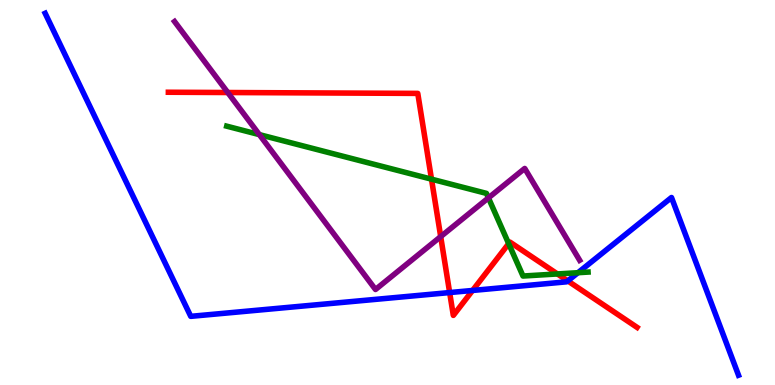[{'lines': ['blue', 'red'], 'intersections': [{'x': 5.8, 'y': 2.4}, {'x': 6.1, 'y': 2.46}, {'x': 7.33, 'y': 2.7}]}, {'lines': ['green', 'red'], 'intersections': [{'x': 5.57, 'y': 5.35}, {'x': 6.56, 'y': 3.67}, {'x': 7.19, 'y': 2.88}]}, {'lines': ['purple', 'red'], 'intersections': [{'x': 2.94, 'y': 7.6}, {'x': 5.69, 'y': 3.85}]}, {'lines': ['blue', 'green'], 'intersections': [{'x': 7.46, 'y': 2.92}]}, {'lines': ['blue', 'purple'], 'intersections': []}, {'lines': ['green', 'purple'], 'intersections': [{'x': 3.35, 'y': 6.5}, {'x': 6.3, 'y': 4.86}]}]